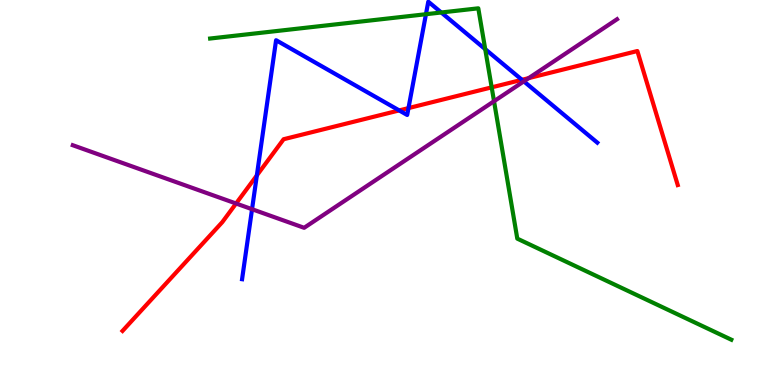[{'lines': ['blue', 'red'], 'intersections': [{'x': 3.31, 'y': 5.44}, {'x': 5.15, 'y': 7.13}, {'x': 5.27, 'y': 7.19}, {'x': 6.74, 'y': 7.93}]}, {'lines': ['green', 'red'], 'intersections': [{'x': 6.34, 'y': 7.73}]}, {'lines': ['purple', 'red'], 'intersections': [{'x': 3.05, 'y': 4.71}, {'x': 6.82, 'y': 7.97}]}, {'lines': ['blue', 'green'], 'intersections': [{'x': 5.5, 'y': 9.63}, {'x': 5.69, 'y': 9.68}, {'x': 6.26, 'y': 8.72}]}, {'lines': ['blue', 'purple'], 'intersections': [{'x': 3.25, 'y': 4.57}, {'x': 6.76, 'y': 7.89}]}, {'lines': ['green', 'purple'], 'intersections': [{'x': 6.37, 'y': 7.37}]}]